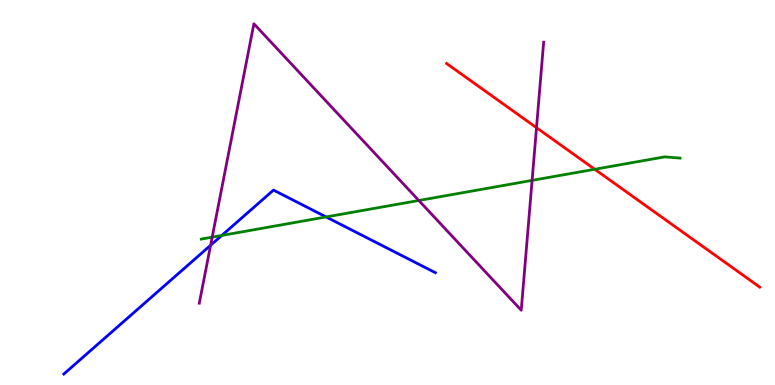[{'lines': ['blue', 'red'], 'intersections': []}, {'lines': ['green', 'red'], 'intersections': [{'x': 7.67, 'y': 5.6}]}, {'lines': ['purple', 'red'], 'intersections': [{'x': 6.92, 'y': 6.68}]}, {'lines': ['blue', 'green'], 'intersections': [{'x': 2.86, 'y': 3.88}, {'x': 4.21, 'y': 4.37}]}, {'lines': ['blue', 'purple'], 'intersections': [{'x': 2.72, 'y': 3.63}]}, {'lines': ['green', 'purple'], 'intersections': [{'x': 2.74, 'y': 3.84}, {'x': 5.4, 'y': 4.79}, {'x': 6.87, 'y': 5.31}]}]